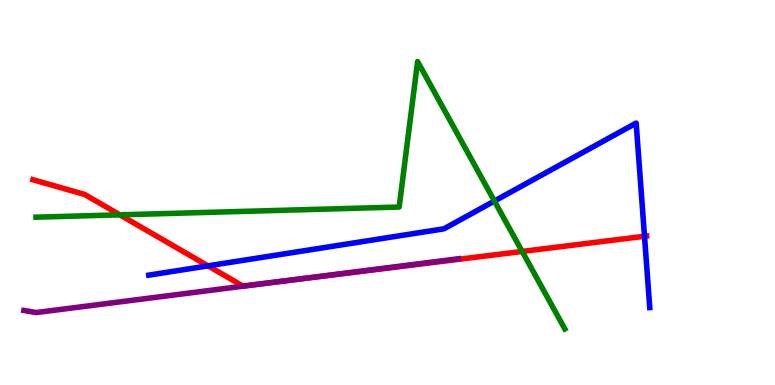[{'lines': ['blue', 'red'], 'intersections': [{'x': 2.68, 'y': 3.09}, {'x': 8.32, 'y': 3.86}]}, {'lines': ['green', 'red'], 'intersections': [{'x': 1.55, 'y': 4.42}, {'x': 6.74, 'y': 3.47}]}, {'lines': ['purple', 'red'], 'intersections': [{'x': 3.6, 'y': 2.68}]}, {'lines': ['blue', 'green'], 'intersections': [{'x': 6.38, 'y': 4.78}]}, {'lines': ['blue', 'purple'], 'intersections': []}, {'lines': ['green', 'purple'], 'intersections': []}]